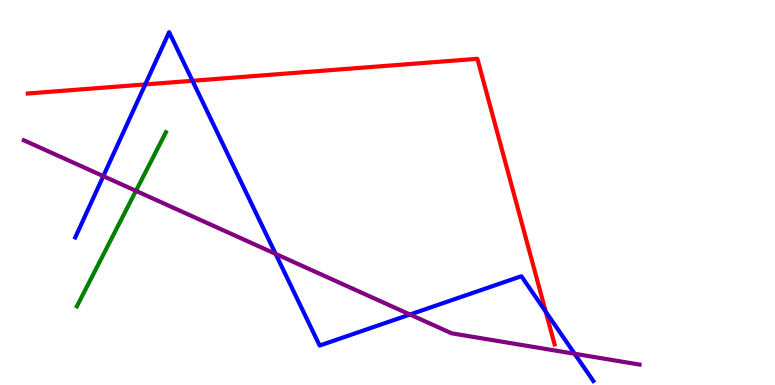[{'lines': ['blue', 'red'], 'intersections': [{'x': 1.87, 'y': 7.81}, {'x': 2.48, 'y': 7.9}, {'x': 7.04, 'y': 1.9}]}, {'lines': ['green', 'red'], 'intersections': []}, {'lines': ['purple', 'red'], 'intersections': []}, {'lines': ['blue', 'green'], 'intersections': []}, {'lines': ['blue', 'purple'], 'intersections': [{'x': 1.33, 'y': 5.43}, {'x': 3.56, 'y': 3.41}, {'x': 5.29, 'y': 1.83}, {'x': 7.41, 'y': 0.811}]}, {'lines': ['green', 'purple'], 'intersections': [{'x': 1.75, 'y': 5.04}]}]